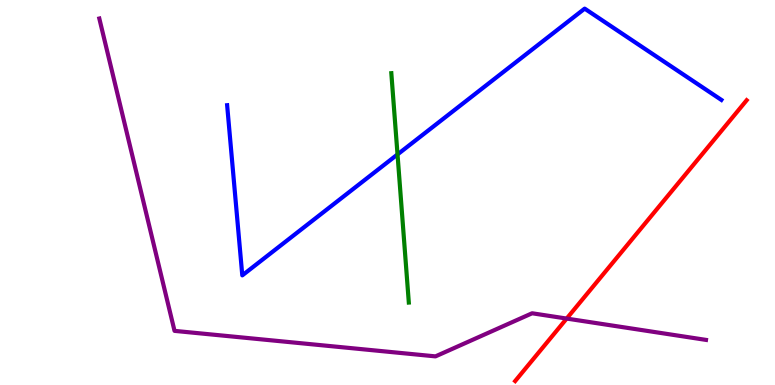[{'lines': ['blue', 'red'], 'intersections': []}, {'lines': ['green', 'red'], 'intersections': []}, {'lines': ['purple', 'red'], 'intersections': [{'x': 7.31, 'y': 1.73}]}, {'lines': ['blue', 'green'], 'intersections': [{'x': 5.13, 'y': 5.99}]}, {'lines': ['blue', 'purple'], 'intersections': []}, {'lines': ['green', 'purple'], 'intersections': []}]